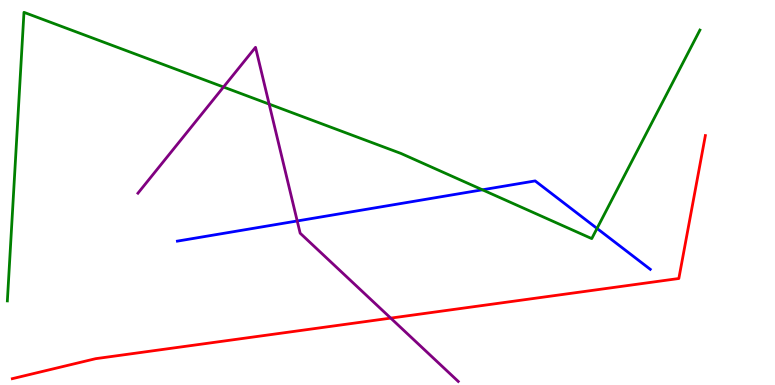[{'lines': ['blue', 'red'], 'intersections': []}, {'lines': ['green', 'red'], 'intersections': []}, {'lines': ['purple', 'red'], 'intersections': [{'x': 5.04, 'y': 1.74}]}, {'lines': ['blue', 'green'], 'intersections': [{'x': 6.22, 'y': 5.07}, {'x': 7.7, 'y': 4.07}]}, {'lines': ['blue', 'purple'], 'intersections': [{'x': 3.84, 'y': 4.26}]}, {'lines': ['green', 'purple'], 'intersections': [{'x': 2.88, 'y': 7.74}, {'x': 3.47, 'y': 7.3}]}]